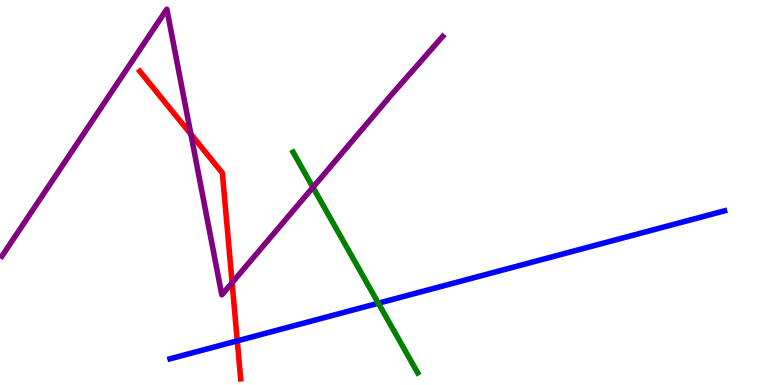[{'lines': ['blue', 'red'], 'intersections': [{'x': 3.06, 'y': 1.15}]}, {'lines': ['green', 'red'], 'intersections': []}, {'lines': ['purple', 'red'], 'intersections': [{'x': 2.46, 'y': 6.51}, {'x': 2.99, 'y': 2.66}]}, {'lines': ['blue', 'green'], 'intersections': [{'x': 4.88, 'y': 2.12}]}, {'lines': ['blue', 'purple'], 'intersections': []}, {'lines': ['green', 'purple'], 'intersections': [{'x': 4.04, 'y': 5.13}]}]